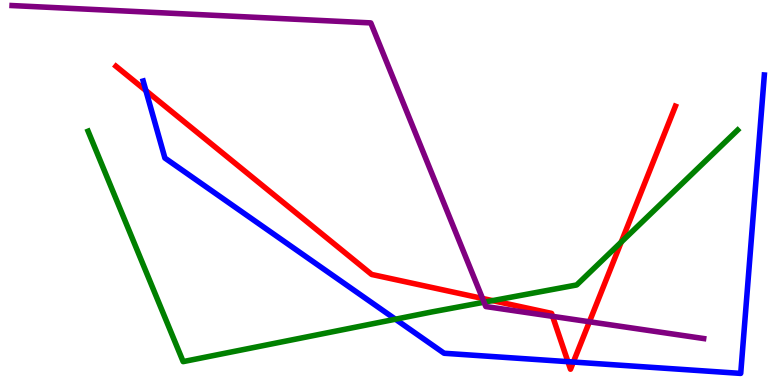[{'lines': ['blue', 'red'], 'intersections': [{'x': 1.88, 'y': 7.65}, {'x': 7.33, 'y': 0.606}, {'x': 7.4, 'y': 0.596}]}, {'lines': ['green', 'red'], 'intersections': [{'x': 6.36, 'y': 2.19}, {'x': 8.02, 'y': 3.71}]}, {'lines': ['purple', 'red'], 'intersections': [{'x': 6.23, 'y': 2.25}, {'x': 7.13, 'y': 1.78}, {'x': 7.61, 'y': 1.64}]}, {'lines': ['blue', 'green'], 'intersections': [{'x': 5.1, 'y': 1.71}]}, {'lines': ['blue', 'purple'], 'intersections': []}, {'lines': ['green', 'purple'], 'intersections': [{'x': 6.25, 'y': 2.15}]}]